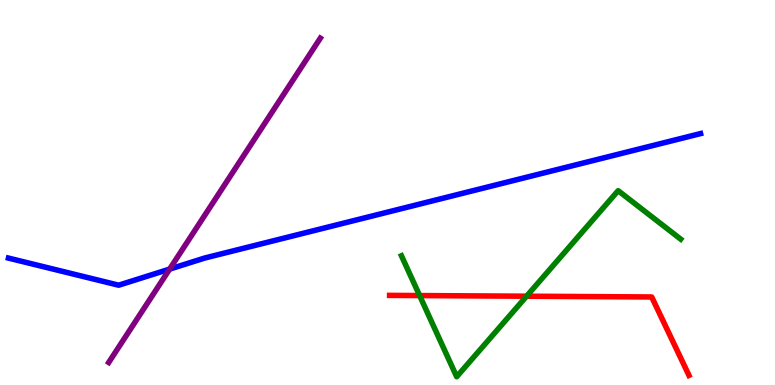[{'lines': ['blue', 'red'], 'intersections': []}, {'lines': ['green', 'red'], 'intersections': [{'x': 5.41, 'y': 2.32}, {'x': 6.79, 'y': 2.31}]}, {'lines': ['purple', 'red'], 'intersections': []}, {'lines': ['blue', 'green'], 'intersections': []}, {'lines': ['blue', 'purple'], 'intersections': [{'x': 2.19, 'y': 3.01}]}, {'lines': ['green', 'purple'], 'intersections': []}]